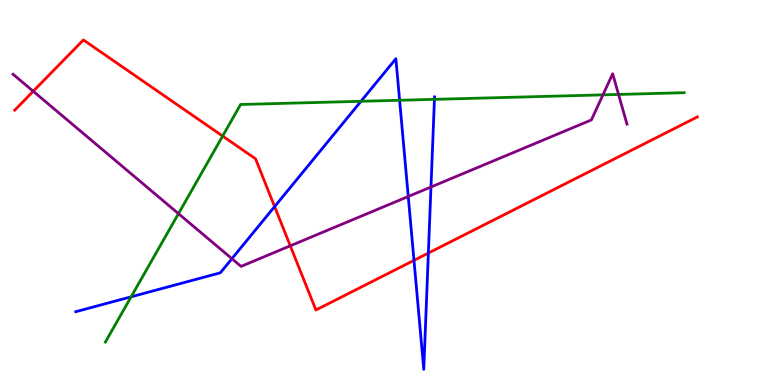[{'lines': ['blue', 'red'], 'intersections': [{'x': 3.54, 'y': 4.63}, {'x': 5.34, 'y': 3.24}, {'x': 5.53, 'y': 3.43}]}, {'lines': ['green', 'red'], 'intersections': [{'x': 2.87, 'y': 6.47}]}, {'lines': ['purple', 'red'], 'intersections': [{'x': 0.429, 'y': 7.63}, {'x': 3.75, 'y': 3.62}]}, {'lines': ['blue', 'green'], 'intersections': [{'x': 1.69, 'y': 2.29}, {'x': 4.66, 'y': 7.37}, {'x': 5.16, 'y': 7.4}, {'x': 5.61, 'y': 7.42}]}, {'lines': ['blue', 'purple'], 'intersections': [{'x': 2.99, 'y': 3.28}, {'x': 5.27, 'y': 4.9}, {'x': 5.56, 'y': 5.14}]}, {'lines': ['green', 'purple'], 'intersections': [{'x': 2.3, 'y': 4.45}, {'x': 7.78, 'y': 7.54}, {'x': 7.98, 'y': 7.55}]}]